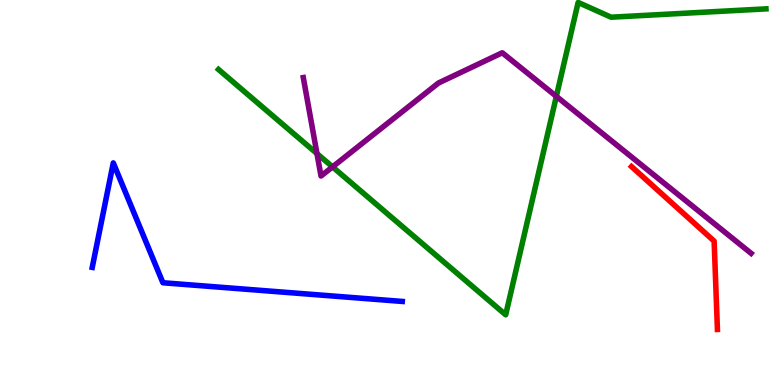[{'lines': ['blue', 'red'], 'intersections': []}, {'lines': ['green', 'red'], 'intersections': []}, {'lines': ['purple', 'red'], 'intersections': []}, {'lines': ['blue', 'green'], 'intersections': []}, {'lines': ['blue', 'purple'], 'intersections': []}, {'lines': ['green', 'purple'], 'intersections': [{'x': 4.09, 'y': 6.01}, {'x': 4.29, 'y': 5.67}, {'x': 7.18, 'y': 7.5}]}]